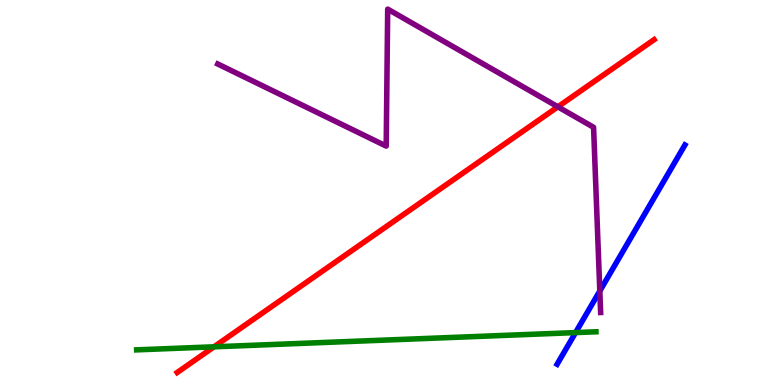[{'lines': ['blue', 'red'], 'intersections': []}, {'lines': ['green', 'red'], 'intersections': [{'x': 2.76, 'y': 0.992}]}, {'lines': ['purple', 'red'], 'intersections': [{'x': 7.2, 'y': 7.23}]}, {'lines': ['blue', 'green'], 'intersections': [{'x': 7.43, 'y': 1.36}]}, {'lines': ['blue', 'purple'], 'intersections': [{'x': 7.74, 'y': 2.44}]}, {'lines': ['green', 'purple'], 'intersections': []}]